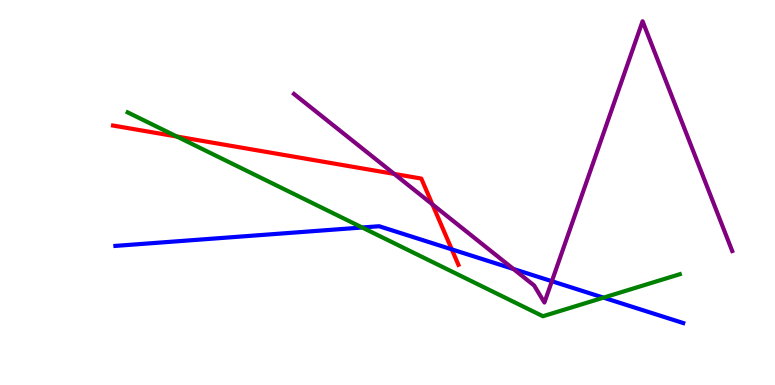[{'lines': ['blue', 'red'], 'intersections': [{'x': 5.83, 'y': 3.52}]}, {'lines': ['green', 'red'], 'intersections': [{'x': 2.28, 'y': 6.45}]}, {'lines': ['purple', 'red'], 'intersections': [{'x': 5.09, 'y': 5.48}, {'x': 5.58, 'y': 4.69}]}, {'lines': ['blue', 'green'], 'intersections': [{'x': 4.67, 'y': 4.09}, {'x': 7.79, 'y': 2.27}]}, {'lines': ['blue', 'purple'], 'intersections': [{'x': 6.62, 'y': 3.01}, {'x': 7.12, 'y': 2.7}]}, {'lines': ['green', 'purple'], 'intersections': []}]